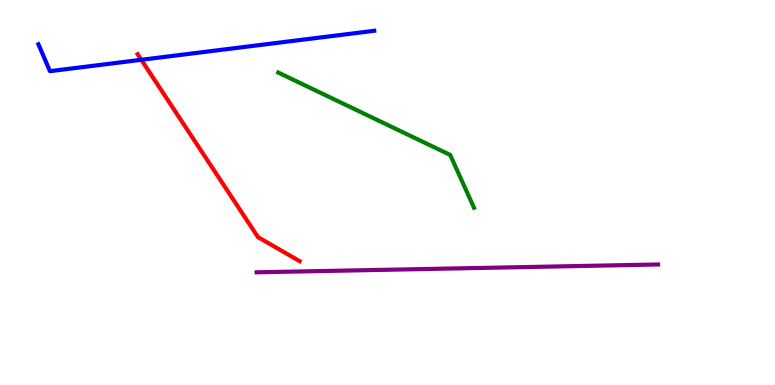[{'lines': ['blue', 'red'], 'intersections': [{'x': 1.82, 'y': 8.45}]}, {'lines': ['green', 'red'], 'intersections': []}, {'lines': ['purple', 'red'], 'intersections': []}, {'lines': ['blue', 'green'], 'intersections': []}, {'lines': ['blue', 'purple'], 'intersections': []}, {'lines': ['green', 'purple'], 'intersections': []}]